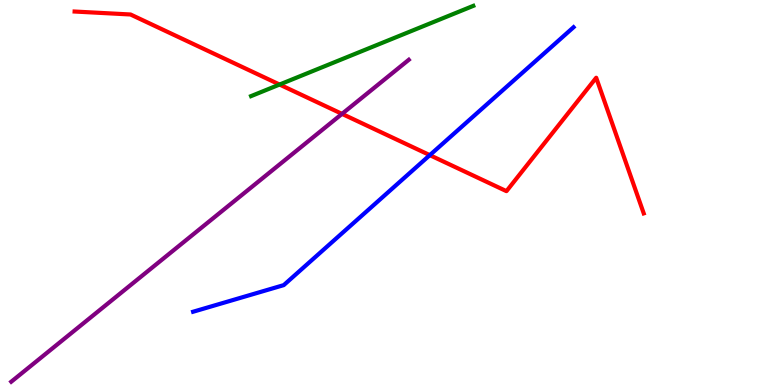[{'lines': ['blue', 'red'], 'intersections': [{'x': 5.55, 'y': 5.97}]}, {'lines': ['green', 'red'], 'intersections': [{'x': 3.61, 'y': 7.8}]}, {'lines': ['purple', 'red'], 'intersections': [{'x': 4.41, 'y': 7.04}]}, {'lines': ['blue', 'green'], 'intersections': []}, {'lines': ['blue', 'purple'], 'intersections': []}, {'lines': ['green', 'purple'], 'intersections': []}]